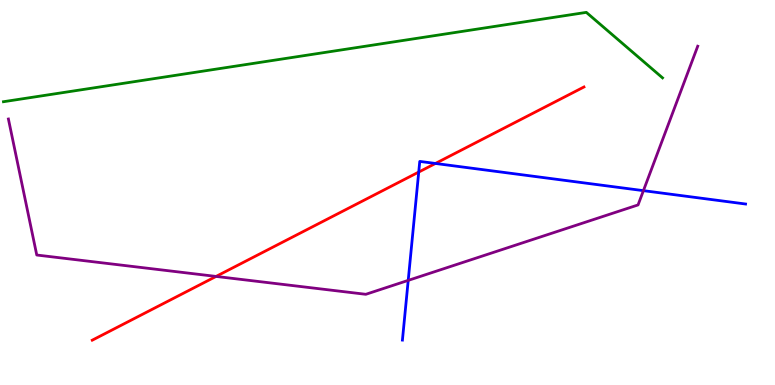[{'lines': ['blue', 'red'], 'intersections': [{'x': 5.4, 'y': 5.53}, {'x': 5.62, 'y': 5.75}]}, {'lines': ['green', 'red'], 'intersections': []}, {'lines': ['purple', 'red'], 'intersections': [{'x': 2.79, 'y': 2.82}]}, {'lines': ['blue', 'green'], 'intersections': []}, {'lines': ['blue', 'purple'], 'intersections': [{'x': 5.27, 'y': 2.72}, {'x': 8.3, 'y': 5.05}]}, {'lines': ['green', 'purple'], 'intersections': []}]